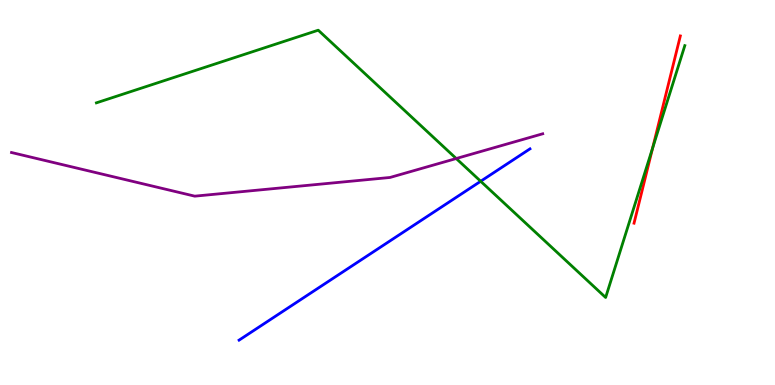[{'lines': ['blue', 'red'], 'intersections': []}, {'lines': ['green', 'red'], 'intersections': [{'x': 8.42, 'y': 6.16}]}, {'lines': ['purple', 'red'], 'intersections': []}, {'lines': ['blue', 'green'], 'intersections': [{'x': 6.2, 'y': 5.29}]}, {'lines': ['blue', 'purple'], 'intersections': []}, {'lines': ['green', 'purple'], 'intersections': [{'x': 5.89, 'y': 5.88}]}]